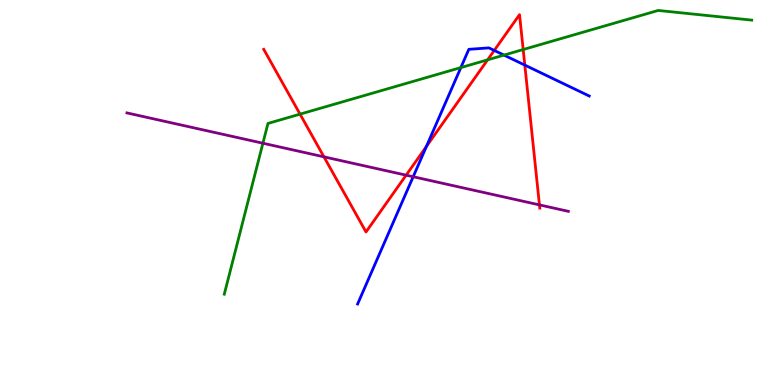[{'lines': ['blue', 'red'], 'intersections': [{'x': 5.5, 'y': 6.2}, {'x': 6.38, 'y': 8.69}, {'x': 6.77, 'y': 8.31}]}, {'lines': ['green', 'red'], 'intersections': [{'x': 3.87, 'y': 7.04}, {'x': 6.29, 'y': 8.45}, {'x': 6.75, 'y': 8.71}]}, {'lines': ['purple', 'red'], 'intersections': [{'x': 4.18, 'y': 5.93}, {'x': 5.24, 'y': 5.45}, {'x': 6.96, 'y': 4.68}]}, {'lines': ['blue', 'green'], 'intersections': [{'x': 5.95, 'y': 8.24}, {'x': 6.5, 'y': 8.57}]}, {'lines': ['blue', 'purple'], 'intersections': [{'x': 5.33, 'y': 5.41}]}, {'lines': ['green', 'purple'], 'intersections': [{'x': 3.39, 'y': 6.28}]}]